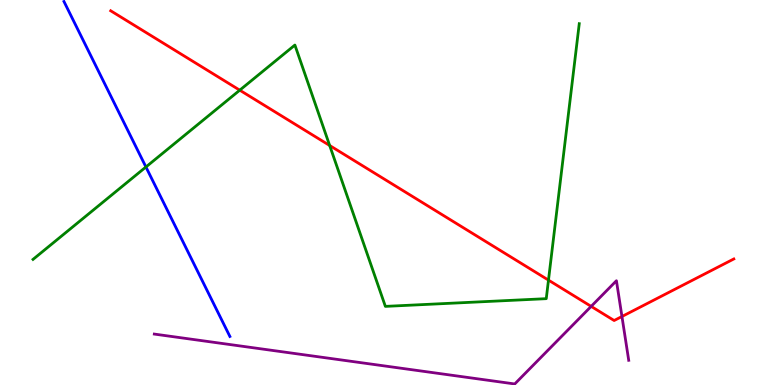[{'lines': ['blue', 'red'], 'intersections': []}, {'lines': ['green', 'red'], 'intersections': [{'x': 3.09, 'y': 7.66}, {'x': 4.25, 'y': 6.22}, {'x': 7.08, 'y': 2.72}]}, {'lines': ['purple', 'red'], 'intersections': [{'x': 7.63, 'y': 2.04}, {'x': 8.03, 'y': 1.78}]}, {'lines': ['blue', 'green'], 'intersections': [{'x': 1.88, 'y': 5.66}]}, {'lines': ['blue', 'purple'], 'intersections': []}, {'lines': ['green', 'purple'], 'intersections': []}]